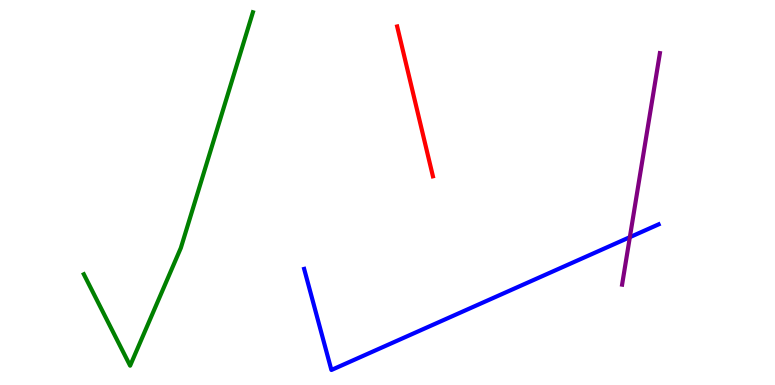[{'lines': ['blue', 'red'], 'intersections': []}, {'lines': ['green', 'red'], 'intersections': []}, {'lines': ['purple', 'red'], 'intersections': []}, {'lines': ['blue', 'green'], 'intersections': []}, {'lines': ['blue', 'purple'], 'intersections': [{'x': 8.13, 'y': 3.84}]}, {'lines': ['green', 'purple'], 'intersections': []}]